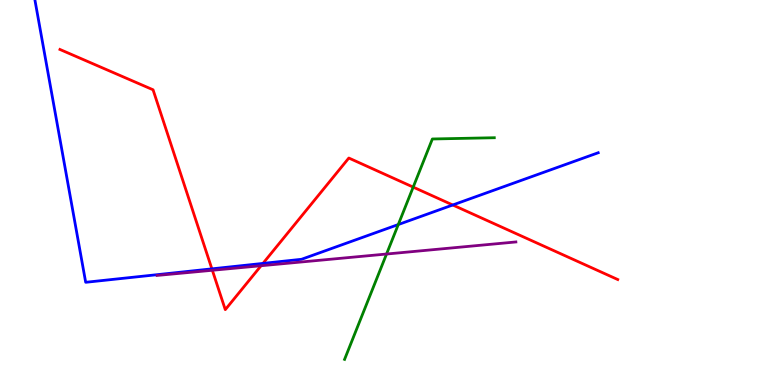[{'lines': ['blue', 'red'], 'intersections': [{'x': 2.73, 'y': 3.02}, {'x': 3.39, 'y': 3.16}, {'x': 5.84, 'y': 4.68}]}, {'lines': ['green', 'red'], 'intersections': [{'x': 5.33, 'y': 5.14}]}, {'lines': ['purple', 'red'], 'intersections': [{'x': 2.74, 'y': 2.98}, {'x': 3.37, 'y': 3.1}]}, {'lines': ['blue', 'green'], 'intersections': [{'x': 5.14, 'y': 4.17}]}, {'lines': ['blue', 'purple'], 'intersections': []}, {'lines': ['green', 'purple'], 'intersections': [{'x': 4.99, 'y': 3.4}]}]